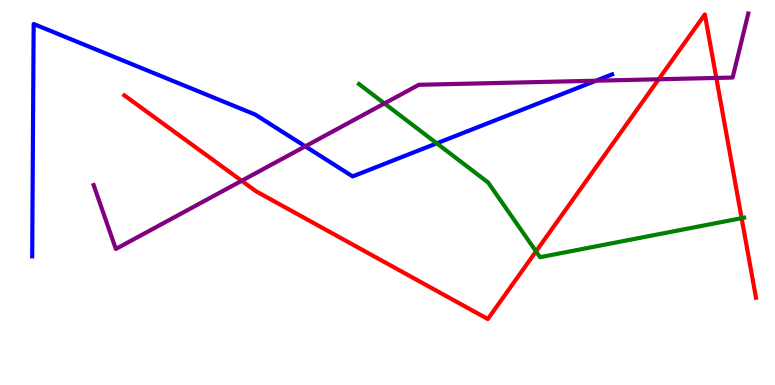[{'lines': ['blue', 'red'], 'intersections': []}, {'lines': ['green', 'red'], 'intersections': [{'x': 6.92, 'y': 3.47}, {'x': 9.57, 'y': 4.33}]}, {'lines': ['purple', 'red'], 'intersections': [{'x': 3.12, 'y': 5.3}, {'x': 8.5, 'y': 7.94}, {'x': 9.24, 'y': 7.98}]}, {'lines': ['blue', 'green'], 'intersections': [{'x': 5.64, 'y': 6.28}]}, {'lines': ['blue', 'purple'], 'intersections': [{'x': 3.94, 'y': 6.2}, {'x': 7.69, 'y': 7.9}]}, {'lines': ['green', 'purple'], 'intersections': [{'x': 4.96, 'y': 7.31}]}]